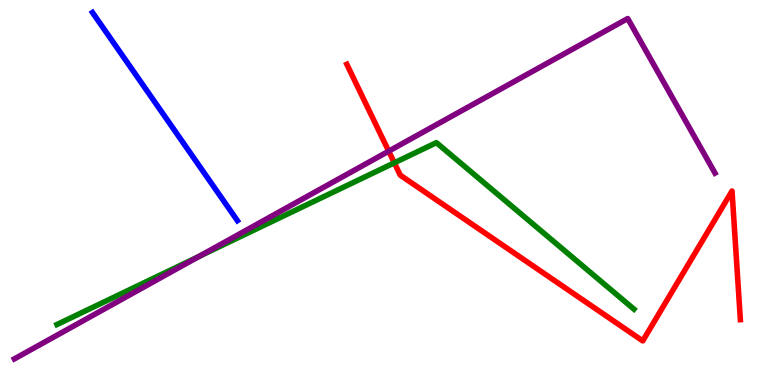[{'lines': ['blue', 'red'], 'intersections': []}, {'lines': ['green', 'red'], 'intersections': [{'x': 5.09, 'y': 5.77}]}, {'lines': ['purple', 'red'], 'intersections': [{'x': 5.02, 'y': 6.07}]}, {'lines': ['blue', 'green'], 'intersections': []}, {'lines': ['blue', 'purple'], 'intersections': []}, {'lines': ['green', 'purple'], 'intersections': [{'x': 2.57, 'y': 3.34}]}]